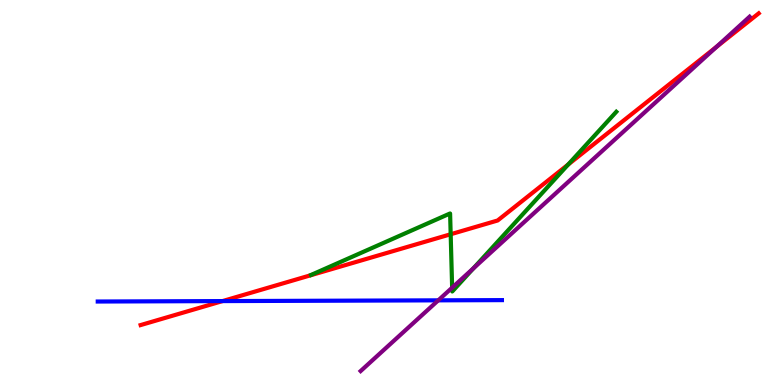[{'lines': ['blue', 'red'], 'intersections': [{'x': 2.87, 'y': 2.18}]}, {'lines': ['green', 'red'], 'intersections': [{'x': 5.82, 'y': 3.92}, {'x': 7.33, 'y': 5.73}]}, {'lines': ['purple', 'red'], 'intersections': [{'x': 9.25, 'y': 8.78}]}, {'lines': ['blue', 'green'], 'intersections': []}, {'lines': ['blue', 'purple'], 'intersections': [{'x': 5.65, 'y': 2.2}]}, {'lines': ['green', 'purple'], 'intersections': [{'x': 5.83, 'y': 2.53}, {'x': 6.11, 'y': 3.03}]}]